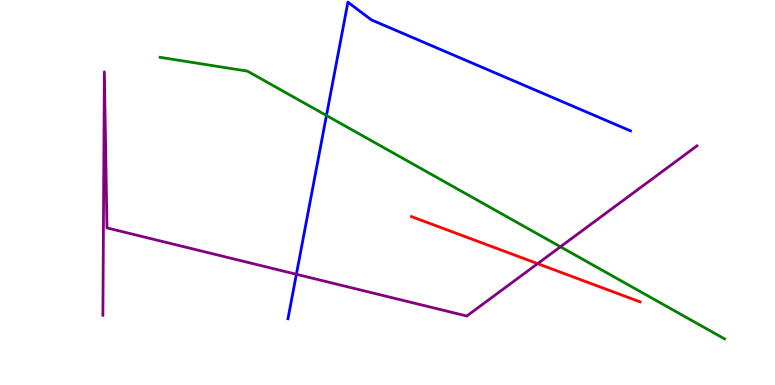[{'lines': ['blue', 'red'], 'intersections': []}, {'lines': ['green', 'red'], 'intersections': []}, {'lines': ['purple', 'red'], 'intersections': [{'x': 6.94, 'y': 3.15}]}, {'lines': ['blue', 'green'], 'intersections': [{'x': 4.21, 'y': 7.0}]}, {'lines': ['blue', 'purple'], 'intersections': [{'x': 3.82, 'y': 2.88}]}, {'lines': ['green', 'purple'], 'intersections': [{'x': 7.23, 'y': 3.59}]}]